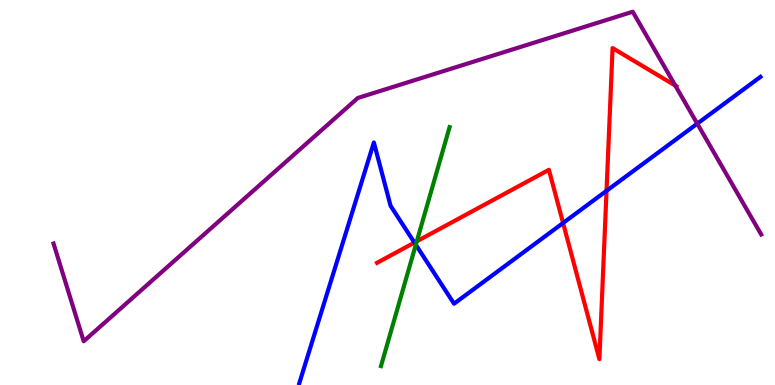[{'lines': ['blue', 'red'], 'intersections': [{'x': 5.35, 'y': 3.7}, {'x': 7.27, 'y': 4.21}, {'x': 7.83, 'y': 5.04}]}, {'lines': ['green', 'red'], 'intersections': [{'x': 5.38, 'y': 3.73}]}, {'lines': ['purple', 'red'], 'intersections': [{'x': 8.71, 'y': 7.78}]}, {'lines': ['blue', 'green'], 'intersections': [{'x': 5.37, 'y': 3.64}]}, {'lines': ['blue', 'purple'], 'intersections': [{'x': 9.0, 'y': 6.79}]}, {'lines': ['green', 'purple'], 'intersections': []}]